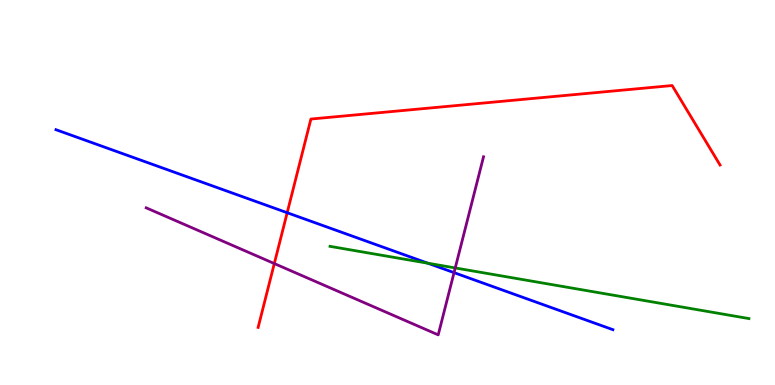[{'lines': ['blue', 'red'], 'intersections': [{'x': 3.71, 'y': 4.47}]}, {'lines': ['green', 'red'], 'intersections': []}, {'lines': ['purple', 'red'], 'intersections': [{'x': 3.54, 'y': 3.15}]}, {'lines': ['blue', 'green'], 'intersections': [{'x': 5.52, 'y': 3.16}]}, {'lines': ['blue', 'purple'], 'intersections': [{'x': 5.86, 'y': 2.92}]}, {'lines': ['green', 'purple'], 'intersections': [{'x': 5.87, 'y': 3.04}]}]